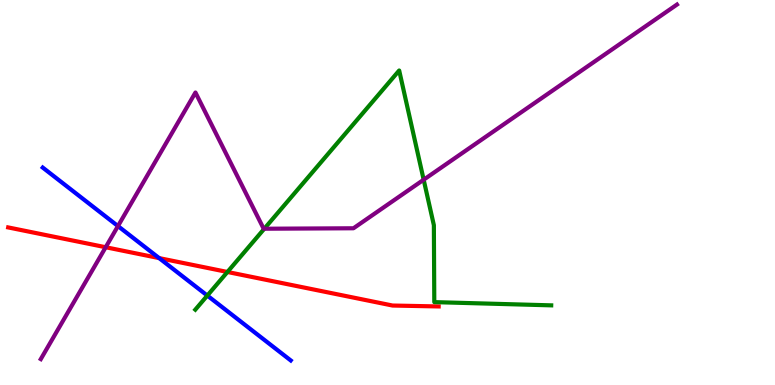[{'lines': ['blue', 'red'], 'intersections': [{'x': 2.05, 'y': 3.3}]}, {'lines': ['green', 'red'], 'intersections': [{'x': 2.93, 'y': 2.94}]}, {'lines': ['purple', 'red'], 'intersections': [{'x': 1.36, 'y': 3.58}]}, {'lines': ['blue', 'green'], 'intersections': [{'x': 2.68, 'y': 2.32}]}, {'lines': ['blue', 'purple'], 'intersections': [{'x': 1.52, 'y': 4.13}]}, {'lines': ['green', 'purple'], 'intersections': [{'x': 3.41, 'y': 4.06}, {'x': 5.47, 'y': 5.33}]}]